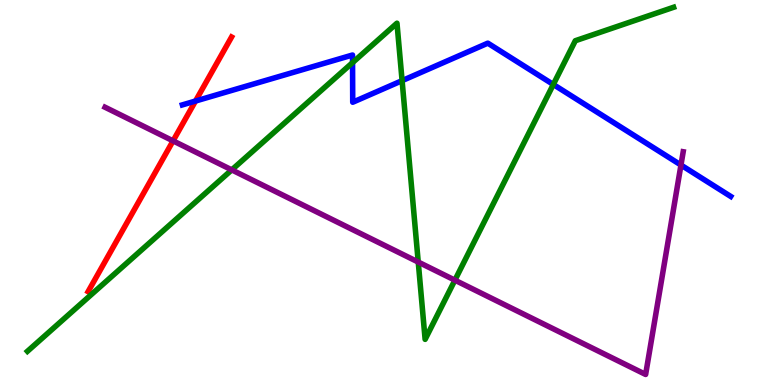[{'lines': ['blue', 'red'], 'intersections': [{'x': 2.52, 'y': 7.38}]}, {'lines': ['green', 'red'], 'intersections': []}, {'lines': ['purple', 'red'], 'intersections': [{'x': 2.23, 'y': 6.34}]}, {'lines': ['blue', 'green'], 'intersections': [{'x': 4.55, 'y': 8.37}, {'x': 5.19, 'y': 7.91}, {'x': 7.14, 'y': 7.81}]}, {'lines': ['blue', 'purple'], 'intersections': [{'x': 8.79, 'y': 5.71}]}, {'lines': ['green', 'purple'], 'intersections': [{'x': 2.99, 'y': 5.59}, {'x': 5.4, 'y': 3.19}, {'x': 5.87, 'y': 2.72}]}]